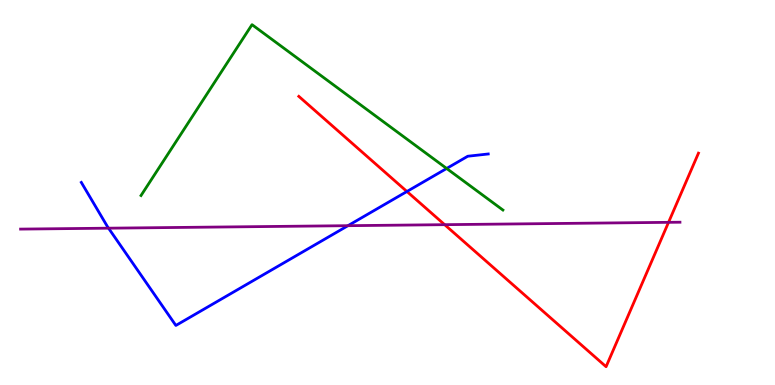[{'lines': ['blue', 'red'], 'intersections': [{'x': 5.25, 'y': 5.03}]}, {'lines': ['green', 'red'], 'intersections': []}, {'lines': ['purple', 'red'], 'intersections': [{'x': 5.74, 'y': 4.16}, {'x': 8.63, 'y': 4.23}]}, {'lines': ['blue', 'green'], 'intersections': [{'x': 5.76, 'y': 5.62}]}, {'lines': ['blue', 'purple'], 'intersections': [{'x': 1.4, 'y': 4.07}, {'x': 4.49, 'y': 4.14}]}, {'lines': ['green', 'purple'], 'intersections': []}]